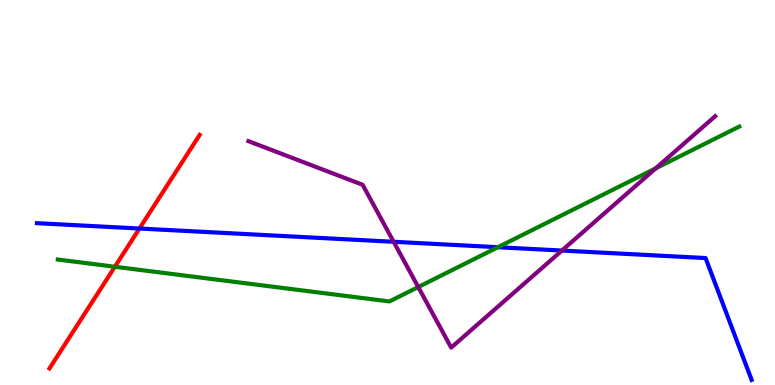[{'lines': ['blue', 'red'], 'intersections': [{'x': 1.8, 'y': 4.06}]}, {'lines': ['green', 'red'], 'intersections': [{'x': 1.48, 'y': 3.07}]}, {'lines': ['purple', 'red'], 'intersections': []}, {'lines': ['blue', 'green'], 'intersections': [{'x': 6.42, 'y': 3.58}]}, {'lines': ['blue', 'purple'], 'intersections': [{'x': 5.08, 'y': 3.72}, {'x': 7.25, 'y': 3.49}]}, {'lines': ['green', 'purple'], 'intersections': [{'x': 5.4, 'y': 2.54}, {'x': 8.46, 'y': 5.63}]}]